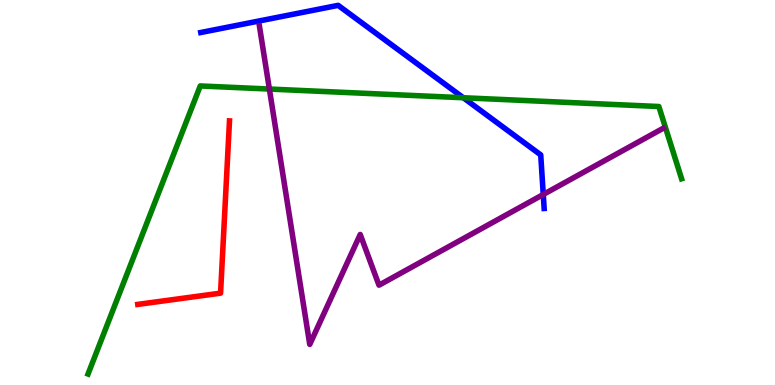[{'lines': ['blue', 'red'], 'intersections': []}, {'lines': ['green', 'red'], 'intersections': []}, {'lines': ['purple', 'red'], 'intersections': []}, {'lines': ['blue', 'green'], 'intersections': [{'x': 5.98, 'y': 7.46}]}, {'lines': ['blue', 'purple'], 'intersections': [{'x': 7.01, 'y': 4.95}]}, {'lines': ['green', 'purple'], 'intersections': [{'x': 3.48, 'y': 7.69}]}]